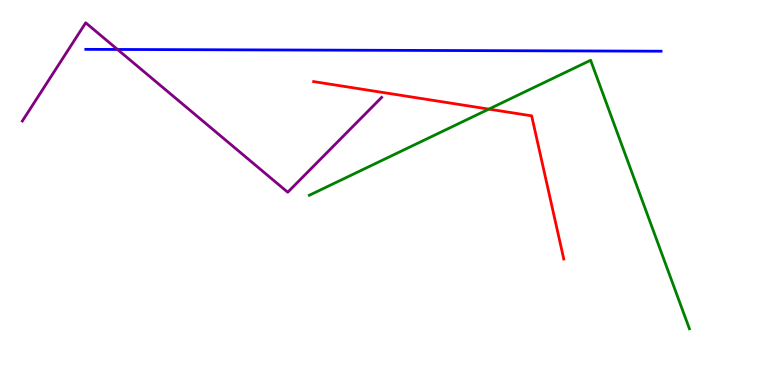[{'lines': ['blue', 'red'], 'intersections': []}, {'lines': ['green', 'red'], 'intersections': [{'x': 6.31, 'y': 7.17}]}, {'lines': ['purple', 'red'], 'intersections': []}, {'lines': ['blue', 'green'], 'intersections': []}, {'lines': ['blue', 'purple'], 'intersections': [{'x': 1.52, 'y': 8.72}]}, {'lines': ['green', 'purple'], 'intersections': []}]